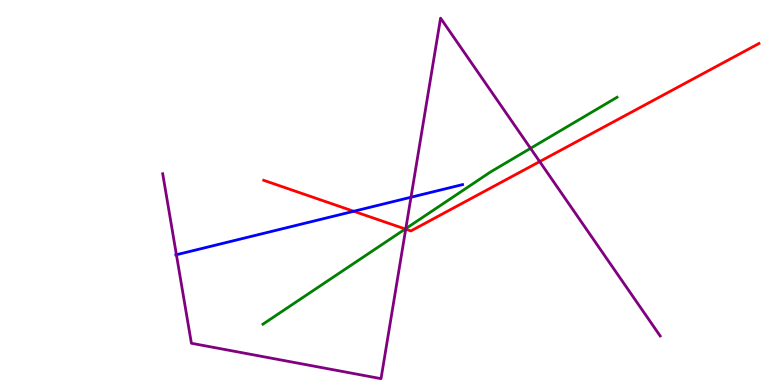[{'lines': ['blue', 'red'], 'intersections': [{'x': 4.56, 'y': 4.51}]}, {'lines': ['green', 'red'], 'intersections': [{'x': 5.23, 'y': 4.05}]}, {'lines': ['purple', 'red'], 'intersections': [{'x': 5.23, 'y': 4.05}, {'x': 6.96, 'y': 5.8}]}, {'lines': ['blue', 'green'], 'intersections': []}, {'lines': ['blue', 'purple'], 'intersections': [{'x': 2.28, 'y': 3.38}, {'x': 5.3, 'y': 4.88}]}, {'lines': ['green', 'purple'], 'intersections': [{'x': 5.24, 'y': 4.06}, {'x': 6.85, 'y': 6.15}]}]